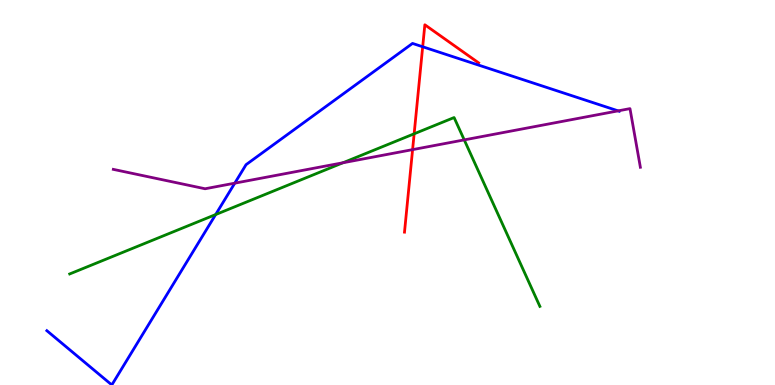[{'lines': ['blue', 'red'], 'intersections': [{'x': 5.45, 'y': 8.79}]}, {'lines': ['green', 'red'], 'intersections': [{'x': 5.34, 'y': 6.52}]}, {'lines': ['purple', 'red'], 'intersections': [{'x': 5.32, 'y': 6.11}]}, {'lines': ['blue', 'green'], 'intersections': [{'x': 2.78, 'y': 4.43}]}, {'lines': ['blue', 'purple'], 'intersections': [{'x': 3.03, 'y': 5.24}, {'x': 7.98, 'y': 7.12}]}, {'lines': ['green', 'purple'], 'intersections': [{'x': 4.43, 'y': 5.77}, {'x': 5.99, 'y': 6.37}]}]